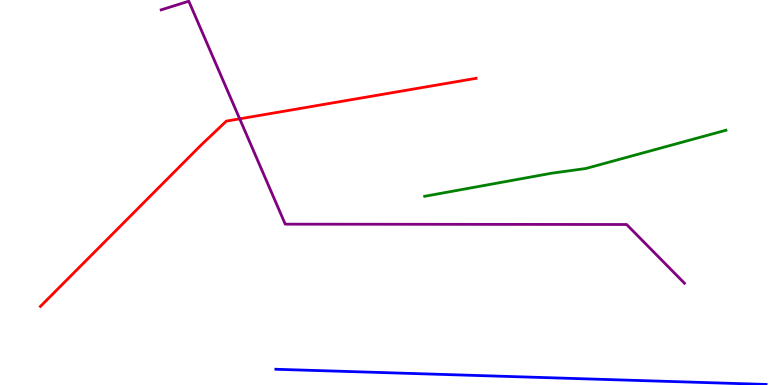[{'lines': ['blue', 'red'], 'intersections': []}, {'lines': ['green', 'red'], 'intersections': []}, {'lines': ['purple', 'red'], 'intersections': [{'x': 3.09, 'y': 6.91}]}, {'lines': ['blue', 'green'], 'intersections': []}, {'lines': ['blue', 'purple'], 'intersections': []}, {'lines': ['green', 'purple'], 'intersections': []}]